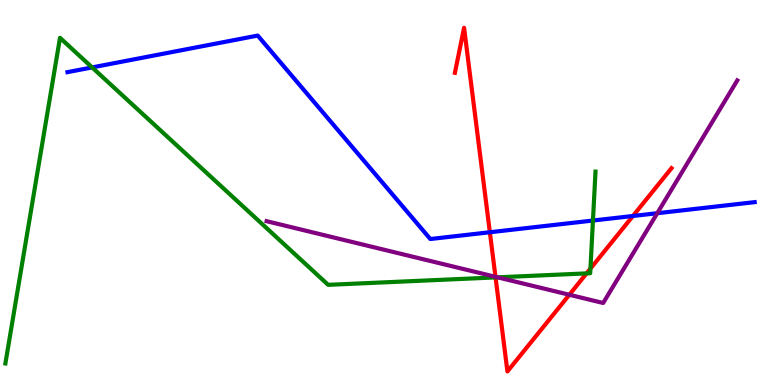[{'lines': ['blue', 'red'], 'intersections': [{'x': 6.32, 'y': 3.97}, {'x': 8.17, 'y': 4.39}]}, {'lines': ['green', 'red'], 'intersections': [{'x': 6.39, 'y': 2.79}, {'x': 7.57, 'y': 2.9}, {'x': 7.62, 'y': 3.02}]}, {'lines': ['purple', 'red'], 'intersections': [{'x': 6.39, 'y': 2.81}, {'x': 7.35, 'y': 2.34}]}, {'lines': ['blue', 'green'], 'intersections': [{'x': 1.19, 'y': 8.25}, {'x': 7.65, 'y': 4.27}]}, {'lines': ['blue', 'purple'], 'intersections': [{'x': 8.48, 'y': 4.46}]}, {'lines': ['green', 'purple'], 'intersections': [{'x': 6.42, 'y': 2.8}]}]